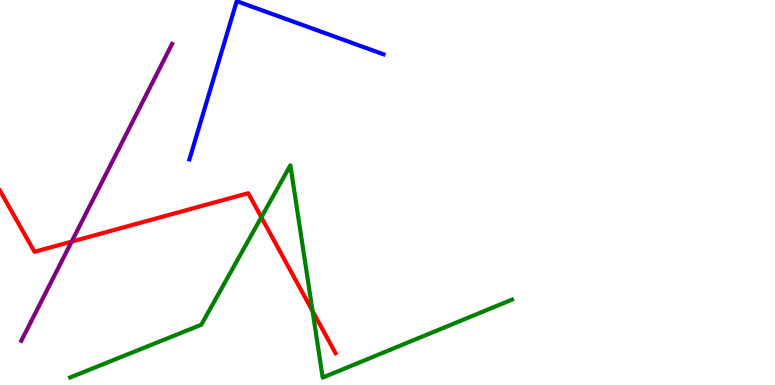[{'lines': ['blue', 'red'], 'intersections': []}, {'lines': ['green', 'red'], 'intersections': [{'x': 3.37, 'y': 4.36}, {'x': 4.03, 'y': 1.92}]}, {'lines': ['purple', 'red'], 'intersections': [{'x': 0.925, 'y': 3.72}]}, {'lines': ['blue', 'green'], 'intersections': []}, {'lines': ['blue', 'purple'], 'intersections': []}, {'lines': ['green', 'purple'], 'intersections': []}]